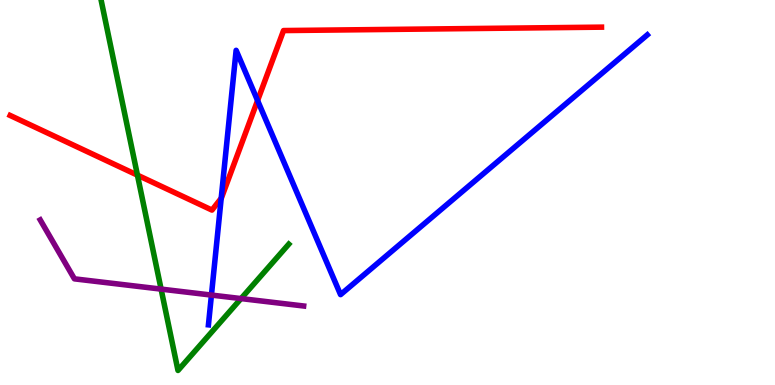[{'lines': ['blue', 'red'], 'intersections': [{'x': 2.85, 'y': 4.85}, {'x': 3.32, 'y': 7.39}]}, {'lines': ['green', 'red'], 'intersections': [{'x': 1.77, 'y': 5.45}]}, {'lines': ['purple', 'red'], 'intersections': []}, {'lines': ['blue', 'green'], 'intersections': []}, {'lines': ['blue', 'purple'], 'intersections': [{'x': 2.73, 'y': 2.34}]}, {'lines': ['green', 'purple'], 'intersections': [{'x': 2.08, 'y': 2.49}, {'x': 3.11, 'y': 2.24}]}]